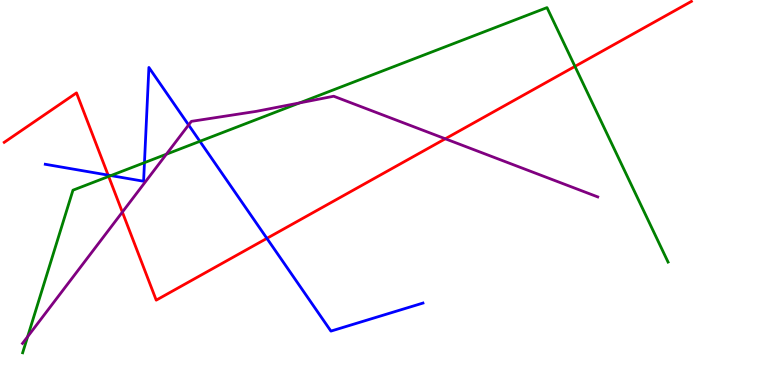[{'lines': ['blue', 'red'], 'intersections': [{'x': 1.4, 'y': 5.45}, {'x': 3.44, 'y': 3.81}]}, {'lines': ['green', 'red'], 'intersections': [{'x': 1.4, 'y': 5.42}, {'x': 7.42, 'y': 8.28}]}, {'lines': ['purple', 'red'], 'intersections': [{'x': 1.58, 'y': 4.49}, {'x': 5.75, 'y': 6.4}]}, {'lines': ['blue', 'green'], 'intersections': [{'x': 1.43, 'y': 5.44}, {'x': 1.86, 'y': 5.78}, {'x': 2.58, 'y': 6.33}]}, {'lines': ['blue', 'purple'], 'intersections': [{'x': 2.43, 'y': 6.75}]}, {'lines': ['green', 'purple'], 'intersections': [{'x': 0.357, 'y': 1.25}, {'x': 2.15, 'y': 5.99}, {'x': 3.87, 'y': 7.33}]}]